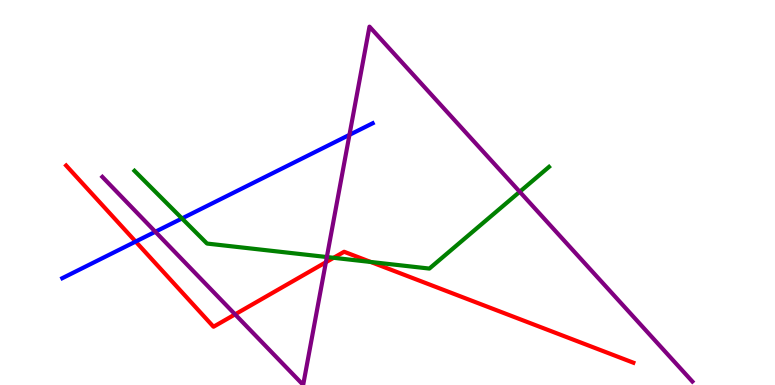[{'lines': ['blue', 'red'], 'intersections': [{'x': 1.75, 'y': 3.73}]}, {'lines': ['green', 'red'], 'intersections': [{'x': 4.3, 'y': 3.3}, {'x': 4.78, 'y': 3.2}]}, {'lines': ['purple', 'red'], 'intersections': [{'x': 3.03, 'y': 1.83}, {'x': 4.2, 'y': 3.19}]}, {'lines': ['blue', 'green'], 'intersections': [{'x': 2.35, 'y': 4.33}]}, {'lines': ['blue', 'purple'], 'intersections': [{'x': 2.0, 'y': 3.98}, {'x': 4.51, 'y': 6.5}]}, {'lines': ['green', 'purple'], 'intersections': [{'x': 4.22, 'y': 3.32}, {'x': 6.71, 'y': 5.02}]}]